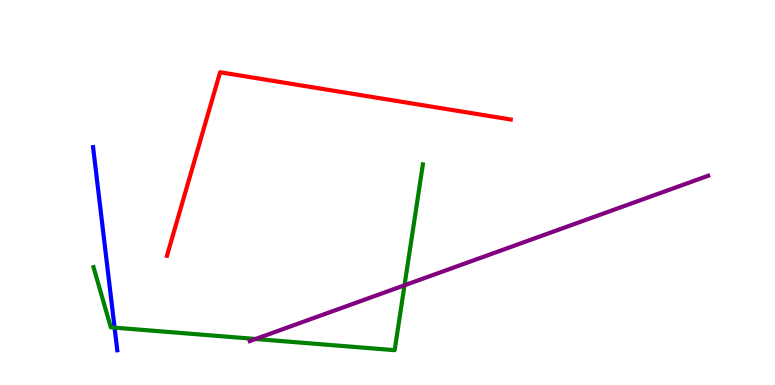[{'lines': ['blue', 'red'], 'intersections': []}, {'lines': ['green', 'red'], 'intersections': []}, {'lines': ['purple', 'red'], 'intersections': []}, {'lines': ['blue', 'green'], 'intersections': [{'x': 1.48, 'y': 1.49}]}, {'lines': ['blue', 'purple'], 'intersections': []}, {'lines': ['green', 'purple'], 'intersections': [{'x': 3.3, 'y': 1.2}, {'x': 5.22, 'y': 2.59}]}]